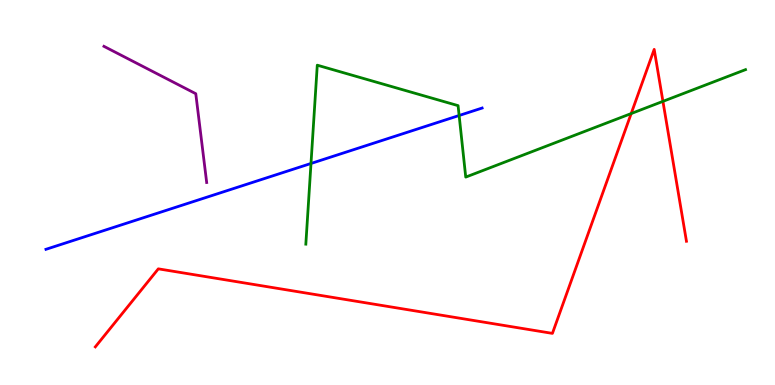[{'lines': ['blue', 'red'], 'intersections': []}, {'lines': ['green', 'red'], 'intersections': [{'x': 8.14, 'y': 7.05}, {'x': 8.55, 'y': 7.37}]}, {'lines': ['purple', 'red'], 'intersections': []}, {'lines': ['blue', 'green'], 'intersections': [{'x': 4.01, 'y': 5.75}, {'x': 5.92, 'y': 7.0}]}, {'lines': ['blue', 'purple'], 'intersections': []}, {'lines': ['green', 'purple'], 'intersections': []}]